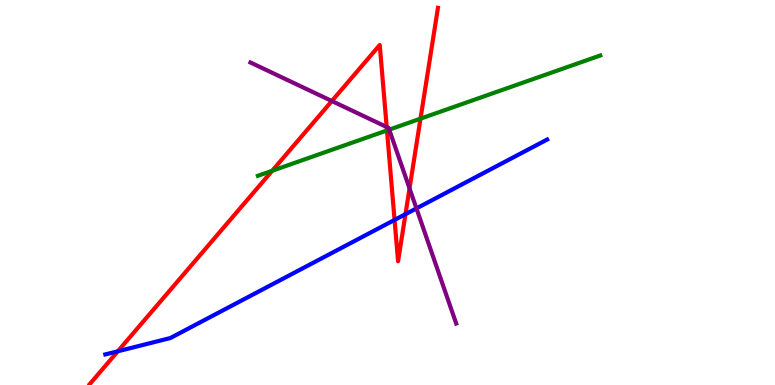[{'lines': ['blue', 'red'], 'intersections': [{'x': 1.52, 'y': 0.876}, {'x': 5.09, 'y': 4.29}, {'x': 5.23, 'y': 4.44}]}, {'lines': ['green', 'red'], 'intersections': [{'x': 3.51, 'y': 5.56}, {'x': 4.99, 'y': 6.61}, {'x': 5.43, 'y': 6.92}]}, {'lines': ['purple', 'red'], 'intersections': [{'x': 4.28, 'y': 7.38}, {'x': 4.99, 'y': 6.7}, {'x': 5.28, 'y': 5.11}]}, {'lines': ['blue', 'green'], 'intersections': []}, {'lines': ['blue', 'purple'], 'intersections': [{'x': 5.37, 'y': 4.59}]}, {'lines': ['green', 'purple'], 'intersections': [{'x': 5.02, 'y': 6.63}]}]